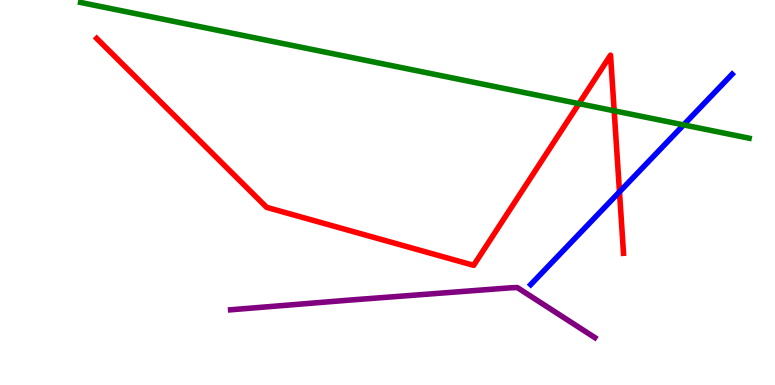[{'lines': ['blue', 'red'], 'intersections': [{'x': 7.99, 'y': 5.02}]}, {'lines': ['green', 'red'], 'intersections': [{'x': 7.47, 'y': 7.31}, {'x': 7.92, 'y': 7.12}]}, {'lines': ['purple', 'red'], 'intersections': []}, {'lines': ['blue', 'green'], 'intersections': [{'x': 8.82, 'y': 6.76}]}, {'lines': ['blue', 'purple'], 'intersections': []}, {'lines': ['green', 'purple'], 'intersections': []}]